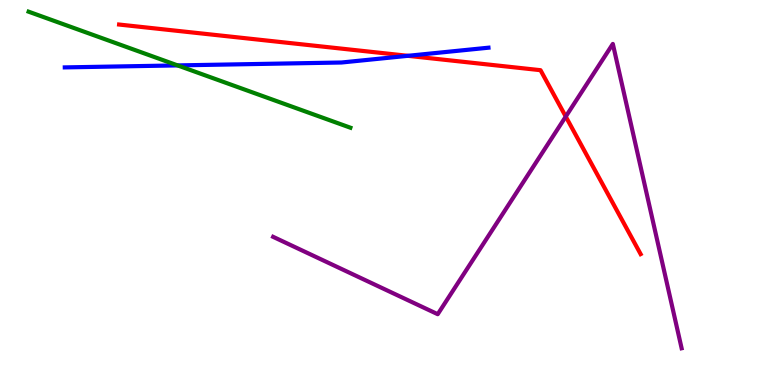[{'lines': ['blue', 'red'], 'intersections': [{'x': 5.26, 'y': 8.55}]}, {'lines': ['green', 'red'], 'intersections': []}, {'lines': ['purple', 'red'], 'intersections': [{'x': 7.3, 'y': 6.97}]}, {'lines': ['blue', 'green'], 'intersections': [{'x': 2.29, 'y': 8.3}]}, {'lines': ['blue', 'purple'], 'intersections': []}, {'lines': ['green', 'purple'], 'intersections': []}]